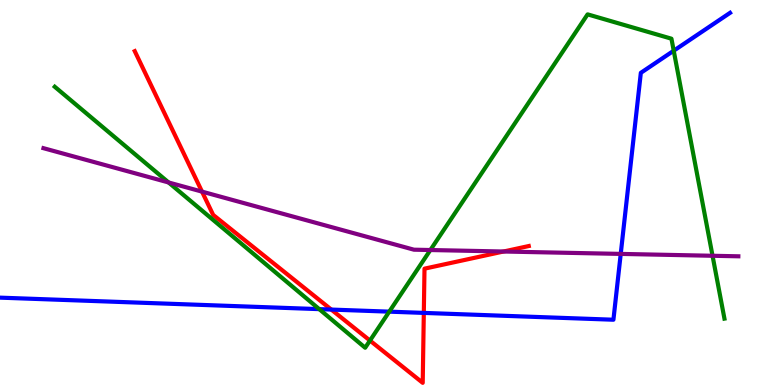[{'lines': ['blue', 'red'], 'intersections': [{'x': 4.27, 'y': 1.96}, {'x': 5.47, 'y': 1.87}]}, {'lines': ['green', 'red'], 'intersections': [{'x': 4.77, 'y': 1.15}]}, {'lines': ['purple', 'red'], 'intersections': [{'x': 2.61, 'y': 5.02}, {'x': 6.5, 'y': 3.47}]}, {'lines': ['blue', 'green'], 'intersections': [{'x': 4.12, 'y': 1.97}, {'x': 5.02, 'y': 1.91}, {'x': 8.69, 'y': 8.68}]}, {'lines': ['blue', 'purple'], 'intersections': [{'x': 8.01, 'y': 3.41}]}, {'lines': ['green', 'purple'], 'intersections': [{'x': 2.18, 'y': 5.26}, {'x': 5.55, 'y': 3.51}, {'x': 9.19, 'y': 3.36}]}]